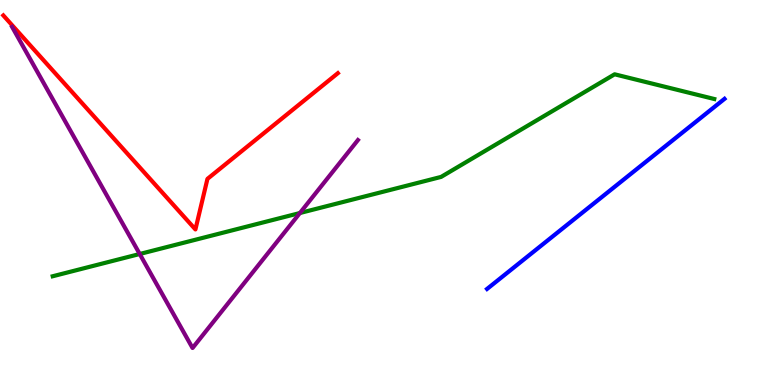[{'lines': ['blue', 'red'], 'intersections': []}, {'lines': ['green', 'red'], 'intersections': []}, {'lines': ['purple', 'red'], 'intersections': []}, {'lines': ['blue', 'green'], 'intersections': []}, {'lines': ['blue', 'purple'], 'intersections': []}, {'lines': ['green', 'purple'], 'intersections': [{'x': 1.8, 'y': 3.4}, {'x': 3.87, 'y': 4.47}]}]